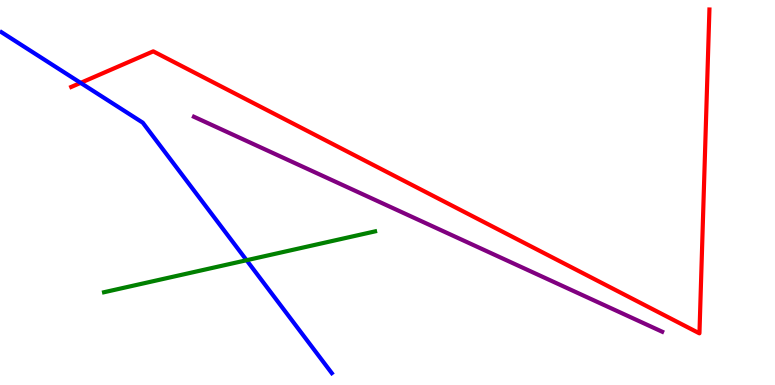[{'lines': ['blue', 'red'], 'intersections': [{'x': 1.04, 'y': 7.85}]}, {'lines': ['green', 'red'], 'intersections': []}, {'lines': ['purple', 'red'], 'intersections': []}, {'lines': ['blue', 'green'], 'intersections': [{'x': 3.18, 'y': 3.24}]}, {'lines': ['blue', 'purple'], 'intersections': []}, {'lines': ['green', 'purple'], 'intersections': []}]